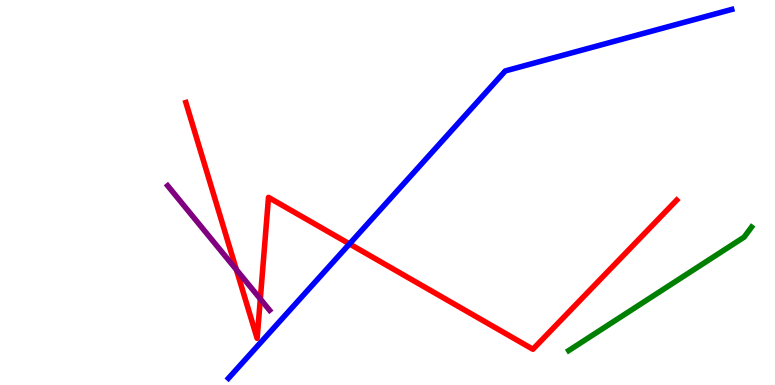[{'lines': ['blue', 'red'], 'intersections': [{'x': 4.51, 'y': 3.66}]}, {'lines': ['green', 'red'], 'intersections': []}, {'lines': ['purple', 'red'], 'intersections': [{'x': 3.05, 'y': 2.99}, {'x': 3.36, 'y': 2.24}]}, {'lines': ['blue', 'green'], 'intersections': []}, {'lines': ['blue', 'purple'], 'intersections': []}, {'lines': ['green', 'purple'], 'intersections': []}]